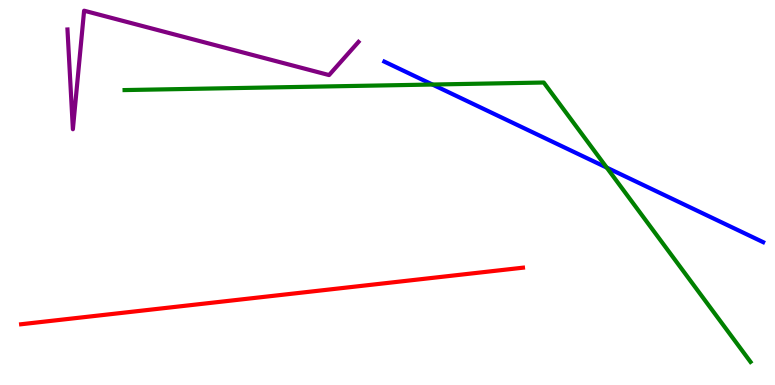[{'lines': ['blue', 'red'], 'intersections': []}, {'lines': ['green', 'red'], 'intersections': []}, {'lines': ['purple', 'red'], 'intersections': []}, {'lines': ['blue', 'green'], 'intersections': [{'x': 5.58, 'y': 7.8}, {'x': 7.83, 'y': 5.65}]}, {'lines': ['blue', 'purple'], 'intersections': []}, {'lines': ['green', 'purple'], 'intersections': []}]